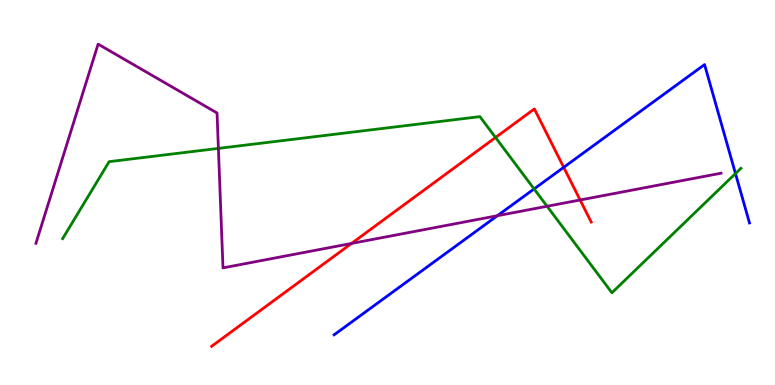[{'lines': ['blue', 'red'], 'intersections': [{'x': 7.27, 'y': 5.65}]}, {'lines': ['green', 'red'], 'intersections': [{'x': 6.39, 'y': 6.43}]}, {'lines': ['purple', 'red'], 'intersections': [{'x': 4.54, 'y': 3.68}, {'x': 7.49, 'y': 4.81}]}, {'lines': ['blue', 'green'], 'intersections': [{'x': 6.89, 'y': 5.09}, {'x': 9.49, 'y': 5.49}]}, {'lines': ['blue', 'purple'], 'intersections': [{'x': 6.42, 'y': 4.4}]}, {'lines': ['green', 'purple'], 'intersections': [{'x': 2.82, 'y': 6.15}, {'x': 7.06, 'y': 4.64}]}]